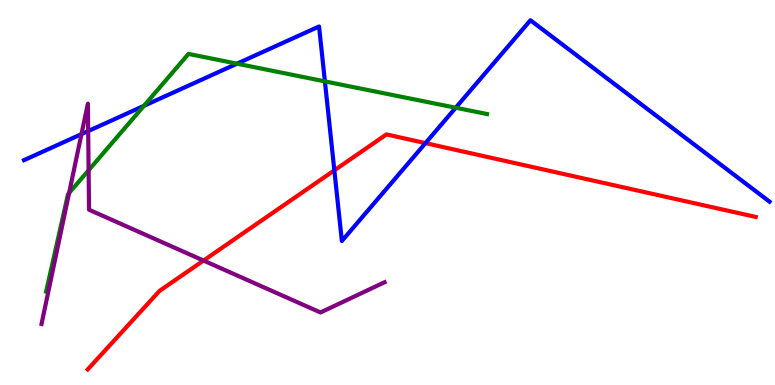[{'lines': ['blue', 'red'], 'intersections': [{'x': 4.31, 'y': 5.58}, {'x': 5.49, 'y': 6.28}]}, {'lines': ['green', 'red'], 'intersections': []}, {'lines': ['purple', 'red'], 'intersections': [{'x': 2.63, 'y': 3.23}]}, {'lines': ['blue', 'green'], 'intersections': [{'x': 1.86, 'y': 7.25}, {'x': 3.06, 'y': 8.35}, {'x': 4.19, 'y': 7.89}, {'x': 5.88, 'y': 7.2}]}, {'lines': ['blue', 'purple'], 'intersections': [{'x': 1.05, 'y': 6.52}, {'x': 1.14, 'y': 6.59}]}, {'lines': ['green', 'purple'], 'intersections': [{'x': 0.891, 'y': 4.99}, {'x': 1.14, 'y': 5.58}]}]